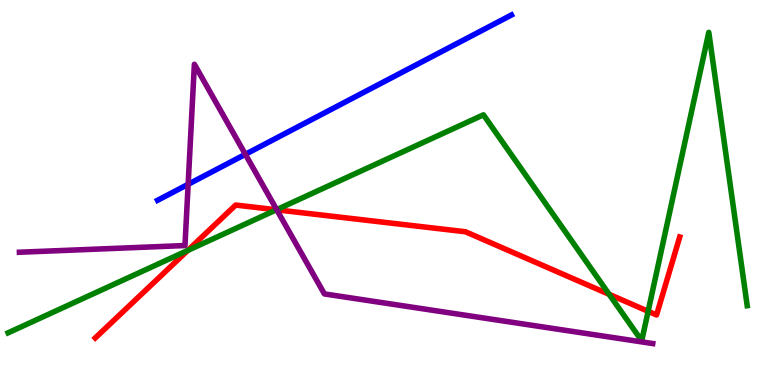[{'lines': ['blue', 'red'], 'intersections': []}, {'lines': ['green', 'red'], 'intersections': [{'x': 2.42, 'y': 3.5}, {'x': 3.57, 'y': 4.55}, {'x': 7.86, 'y': 2.35}, {'x': 8.36, 'y': 1.91}]}, {'lines': ['purple', 'red'], 'intersections': [{'x': 3.57, 'y': 4.55}]}, {'lines': ['blue', 'green'], 'intersections': []}, {'lines': ['blue', 'purple'], 'intersections': [{'x': 2.43, 'y': 5.21}, {'x': 3.17, 'y': 5.99}]}, {'lines': ['green', 'purple'], 'intersections': [{'x': 3.57, 'y': 4.55}]}]